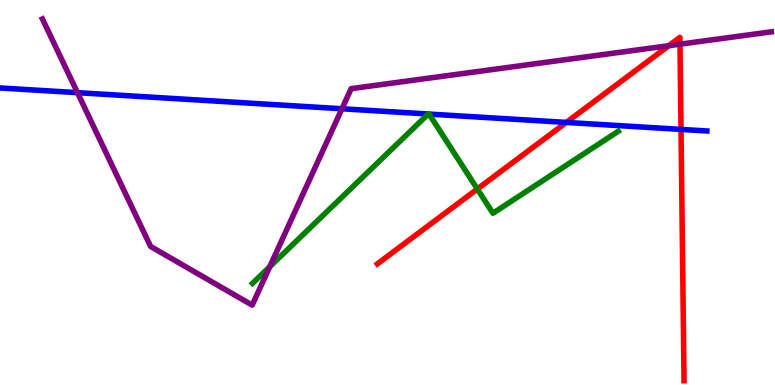[{'lines': ['blue', 'red'], 'intersections': [{'x': 7.31, 'y': 6.82}, {'x': 8.79, 'y': 6.64}]}, {'lines': ['green', 'red'], 'intersections': [{'x': 6.16, 'y': 5.09}]}, {'lines': ['purple', 'red'], 'intersections': [{'x': 8.63, 'y': 8.81}, {'x': 8.77, 'y': 8.85}]}, {'lines': ['blue', 'green'], 'intersections': [{'x': 5.53, 'y': 7.04}, {'x': 5.54, 'y': 7.04}]}, {'lines': ['blue', 'purple'], 'intersections': [{'x': 1.0, 'y': 7.59}, {'x': 4.41, 'y': 7.17}]}, {'lines': ['green', 'purple'], 'intersections': [{'x': 3.48, 'y': 3.07}]}]